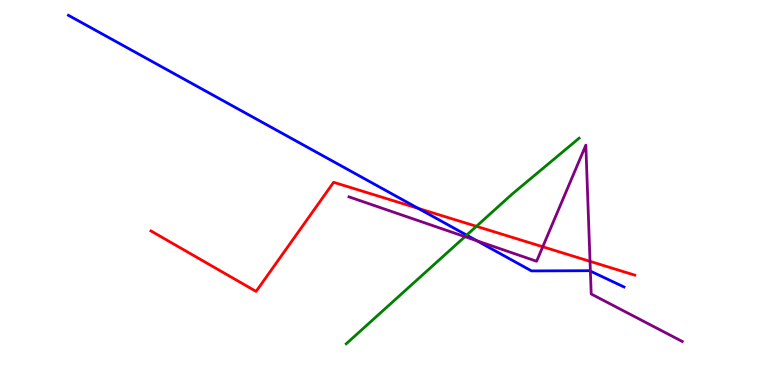[{'lines': ['blue', 'red'], 'intersections': [{'x': 5.4, 'y': 4.59}]}, {'lines': ['green', 'red'], 'intersections': [{'x': 6.15, 'y': 4.12}]}, {'lines': ['purple', 'red'], 'intersections': [{'x': 7.0, 'y': 3.59}, {'x': 7.61, 'y': 3.21}]}, {'lines': ['blue', 'green'], 'intersections': [{'x': 6.02, 'y': 3.89}]}, {'lines': ['blue', 'purple'], 'intersections': [{'x': 6.15, 'y': 3.75}, {'x': 7.62, 'y': 2.96}]}, {'lines': ['green', 'purple'], 'intersections': [{'x': 6.0, 'y': 3.85}]}]